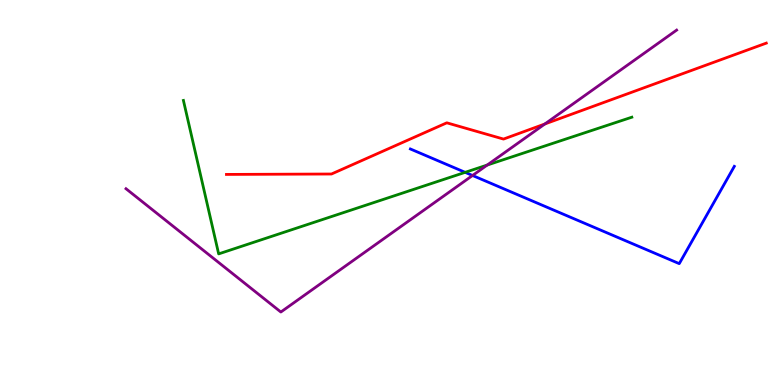[{'lines': ['blue', 'red'], 'intersections': []}, {'lines': ['green', 'red'], 'intersections': []}, {'lines': ['purple', 'red'], 'intersections': [{'x': 7.03, 'y': 6.78}]}, {'lines': ['blue', 'green'], 'intersections': [{'x': 6.0, 'y': 5.52}]}, {'lines': ['blue', 'purple'], 'intersections': [{'x': 6.1, 'y': 5.44}]}, {'lines': ['green', 'purple'], 'intersections': [{'x': 6.29, 'y': 5.71}]}]